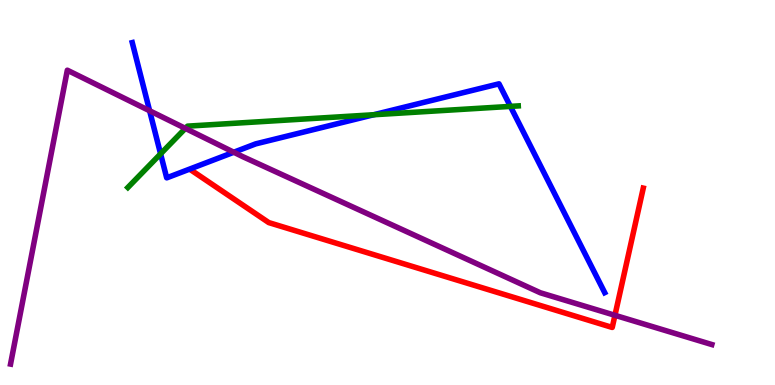[{'lines': ['blue', 'red'], 'intersections': []}, {'lines': ['green', 'red'], 'intersections': []}, {'lines': ['purple', 'red'], 'intersections': [{'x': 7.93, 'y': 1.81}]}, {'lines': ['blue', 'green'], 'intersections': [{'x': 2.07, 'y': 6.0}, {'x': 4.82, 'y': 7.02}, {'x': 6.59, 'y': 7.24}]}, {'lines': ['blue', 'purple'], 'intersections': [{'x': 1.93, 'y': 7.12}, {'x': 3.02, 'y': 6.05}]}, {'lines': ['green', 'purple'], 'intersections': [{'x': 2.39, 'y': 6.67}]}]